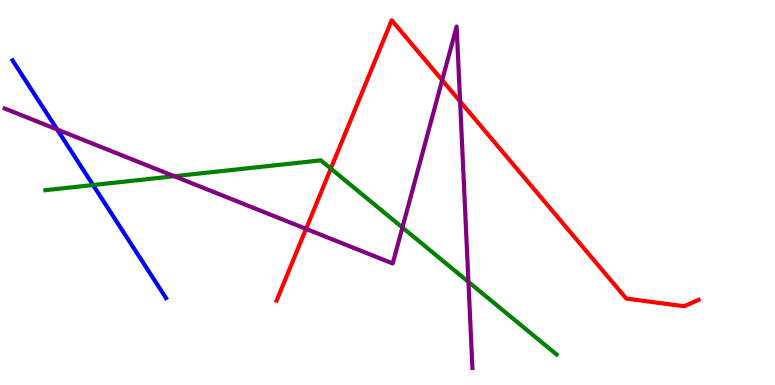[{'lines': ['blue', 'red'], 'intersections': []}, {'lines': ['green', 'red'], 'intersections': [{'x': 4.27, 'y': 5.62}]}, {'lines': ['purple', 'red'], 'intersections': [{'x': 3.95, 'y': 4.06}, {'x': 5.71, 'y': 7.92}, {'x': 5.94, 'y': 7.37}]}, {'lines': ['blue', 'green'], 'intersections': [{'x': 1.2, 'y': 5.19}]}, {'lines': ['blue', 'purple'], 'intersections': [{'x': 0.738, 'y': 6.64}]}, {'lines': ['green', 'purple'], 'intersections': [{'x': 2.25, 'y': 5.42}, {'x': 5.19, 'y': 4.09}, {'x': 6.04, 'y': 2.68}]}]